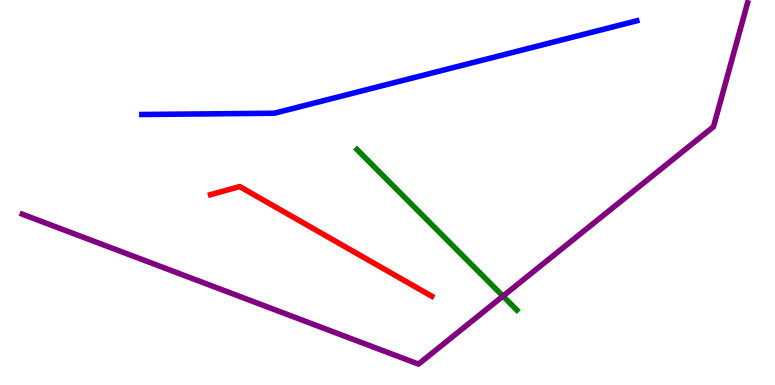[{'lines': ['blue', 'red'], 'intersections': []}, {'lines': ['green', 'red'], 'intersections': []}, {'lines': ['purple', 'red'], 'intersections': []}, {'lines': ['blue', 'green'], 'intersections': []}, {'lines': ['blue', 'purple'], 'intersections': []}, {'lines': ['green', 'purple'], 'intersections': [{'x': 6.49, 'y': 2.31}]}]